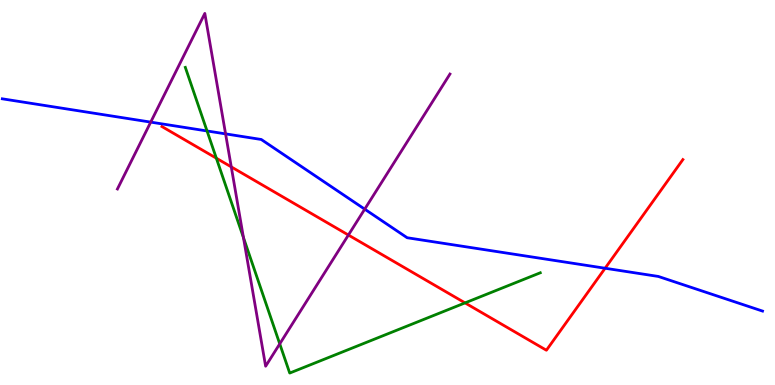[{'lines': ['blue', 'red'], 'intersections': [{'x': 7.81, 'y': 3.03}]}, {'lines': ['green', 'red'], 'intersections': [{'x': 2.79, 'y': 5.89}, {'x': 6.0, 'y': 2.13}]}, {'lines': ['purple', 'red'], 'intersections': [{'x': 2.98, 'y': 5.67}, {'x': 4.5, 'y': 3.9}]}, {'lines': ['blue', 'green'], 'intersections': [{'x': 2.67, 'y': 6.6}]}, {'lines': ['blue', 'purple'], 'intersections': [{'x': 1.94, 'y': 6.83}, {'x': 2.91, 'y': 6.52}, {'x': 4.71, 'y': 4.57}]}, {'lines': ['green', 'purple'], 'intersections': [{'x': 3.14, 'y': 3.83}, {'x': 3.61, 'y': 1.07}]}]